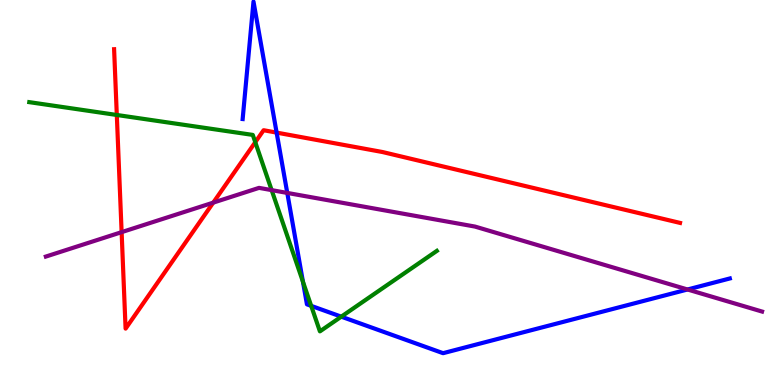[{'lines': ['blue', 'red'], 'intersections': [{'x': 3.57, 'y': 6.56}]}, {'lines': ['green', 'red'], 'intersections': [{'x': 1.51, 'y': 7.01}, {'x': 3.29, 'y': 6.31}]}, {'lines': ['purple', 'red'], 'intersections': [{'x': 1.57, 'y': 3.97}, {'x': 2.75, 'y': 4.74}]}, {'lines': ['blue', 'green'], 'intersections': [{'x': 3.91, 'y': 2.68}, {'x': 4.02, 'y': 2.06}, {'x': 4.4, 'y': 1.78}]}, {'lines': ['blue', 'purple'], 'intersections': [{'x': 3.71, 'y': 4.99}, {'x': 8.87, 'y': 2.48}]}, {'lines': ['green', 'purple'], 'intersections': [{'x': 3.51, 'y': 5.06}]}]